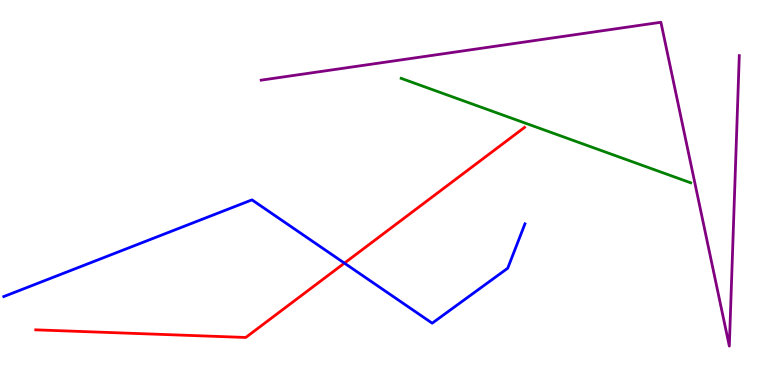[{'lines': ['blue', 'red'], 'intersections': [{'x': 4.44, 'y': 3.17}]}, {'lines': ['green', 'red'], 'intersections': []}, {'lines': ['purple', 'red'], 'intersections': []}, {'lines': ['blue', 'green'], 'intersections': []}, {'lines': ['blue', 'purple'], 'intersections': []}, {'lines': ['green', 'purple'], 'intersections': []}]